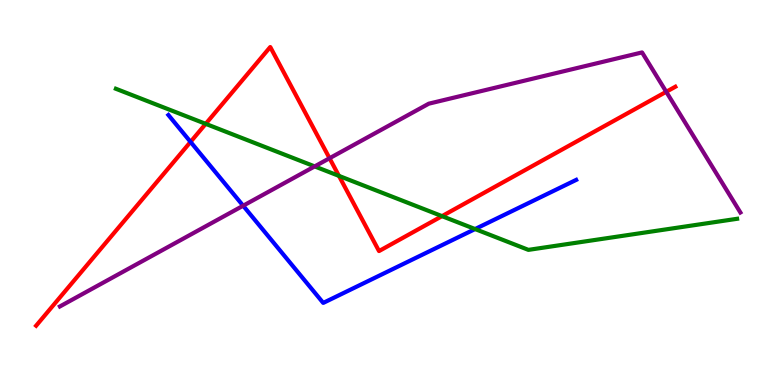[{'lines': ['blue', 'red'], 'intersections': [{'x': 2.46, 'y': 6.31}]}, {'lines': ['green', 'red'], 'intersections': [{'x': 2.65, 'y': 6.78}, {'x': 4.37, 'y': 5.43}, {'x': 5.7, 'y': 4.39}]}, {'lines': ['purple', 'red'], 'intersections': [{'x': 4.25, 'y': 5.89}, {'x': 8.6, 'y': 7.62}]}, {'lines': ['blue', 'green'], 'intersections': [{'x': 6.13, 'y': 4.05}]}, {'lines': ['blue', 'purple'], 'intersections': [{'x': 3.14, 'y': 4.66}]}, {'lines': ['green', 'purple'], 'intersections': [{'x': 4.06, 'y': 5.68}]}]